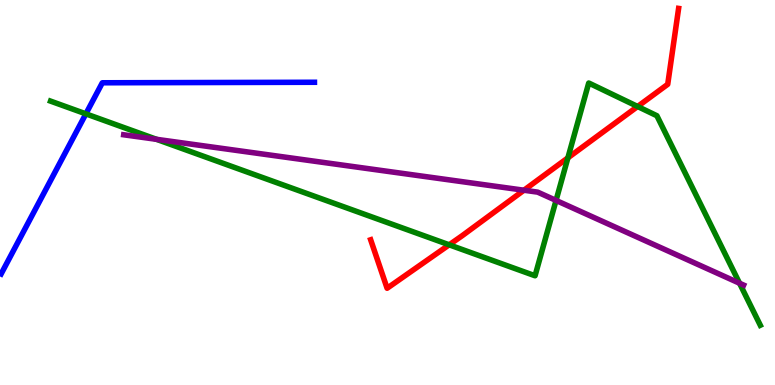[{'lines': ['blue', 'red'], 'intersections': []}, {'lines': ['green', 'red'], 'intersections': [{'x': 5.8, 'y': 3.64}, {'x': 7.33, 'y': 5.9}, {'x': 8.23, 'y': 7.23}]}, {'lines': ['purple', 'red'], 'intersections': [{'x': 6.76, 'y': 5.06}]}, {'lines': ['blue', 'green'], 'intersections': [{'x': 1.11, 'y': 7.04}]}, {'lines': ['blue', 'purple'], 'intersections': []}, {'lines': ['green', 'purple'], 'intersections': [{'x': 2.02, 'y': 6.38}, {'x': 7.17, 'y': 4.79}, {'x': 9.54, 'y': 2.64}]}]